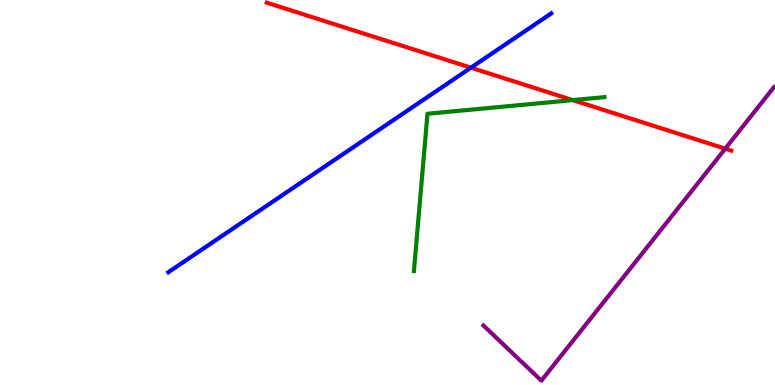[{'lines': ['blue', 'red'], 'intersections': [{'x': 6.08, 'y': 8.24}]}, {'lines': ['green', 'red'], 'intersections': [{'x': 7.39, 'y': 7.4}]}, {'lines': ['purple', 'red'], 'intersections': [{'x': 9.36, 'y': 6.14}]}, {'lines': ['blue', 'green'], 'intersections': []}, {'lines': ['blue', 'purple'], 'intersections': []}, {'lines': ['green', 'purple'], 'intersections': []}]